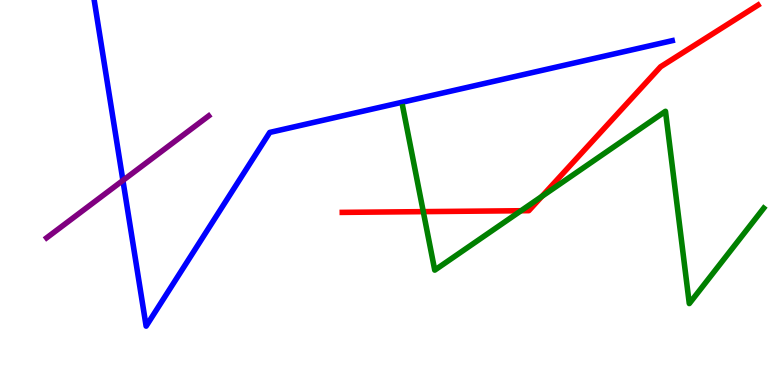[{'lines': ['blue', 'red'], 'intersections': []}, {'lines': ['green', 'red'], 'intersections': [{'x': 5.46, 'y': 4.5}, {'x': 6.72, 'y': 4.53}, {'x': 6.99, 'y': 4.9}]}, {'lines': ['purple', 'red'], 'intersections': []}, {'lines': ['blue', 'green'], 'intersections': []}, {'lines': ['blue', 'purple'], 'intersections': [{'x': 1.59, 'y': 5.31}]}, {'lines': ['green', 'purple'], 'intersections': []}]